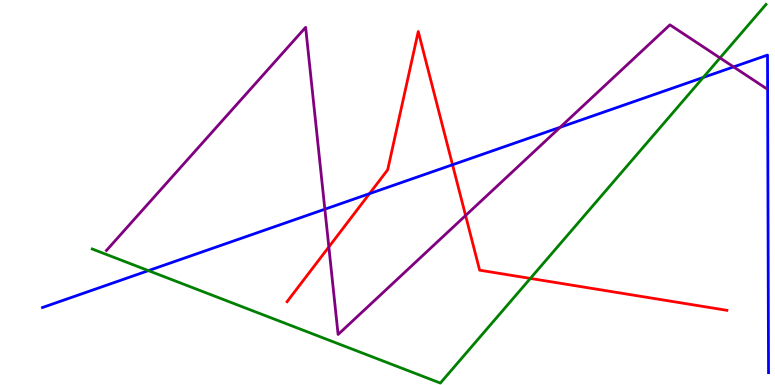[{'lines': ['blue', 'red'], 'intersections': [{'x': 4.77, 'y': 4.97}, {'x': 5.84, 'y': 5.72}]}, {'lines': ['green', 'red'], 'intersections': [{'x': 6.84, 'y': 2.77}]}, {'lines': ['purple', 'red'], 'intersections': [{'x': 4.24, 'y': 3.59}, {'x': 6.01, 'y': 4.4}]}, {'lines': ['blue', 'green'], 'intersections': [{'x': 1.92, 'y': 2.97}, {'x': 9.07, 'y': 7.99}]}, {'lines': ['blue', 'purple'], 'intersections': [{'x': 4.19, 'y': 4.57}, {'x': 7.23, 'y': 6.69}, {'x': 9.47, 'y': 8.26}]}, {'lines': ['green', 'purple'], 'intersections': [{'x': 9.29, 'y': 8.5}]}]